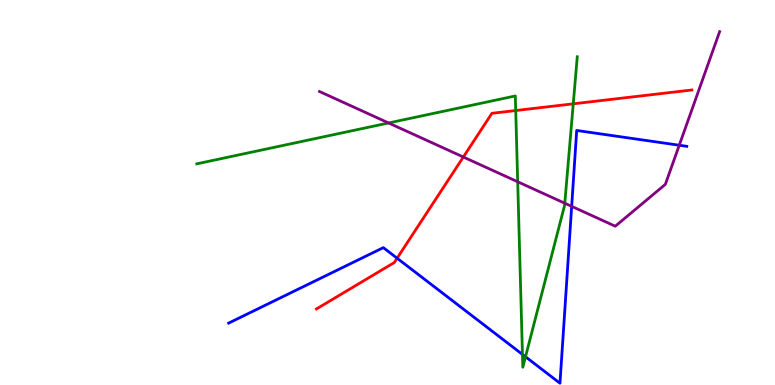[{'lines': ['blue', 'red'], 'intersections': [{'x': 5.12, 'y': 3.29}]}, {'lines': ['green', 'red'], 'intersections': [{'x': 6.65, 'y': 7.13}, {'x': 7.4, 'y': 7.3}]}, {'lines': ['purple', 'red'], 'intersections': [{'x': 5.98, 'y': 5.92}]}, {'lines': ['blue', 'green'], 'intersections': [{'x': 6.74, 'y': 0.794}, {'x': 6.78, 'y': 0.733}]}, {'lines': ['blue', 'purple'], 'intersections': [{'x': 7.38, 'y': 4.64}, {'x': 8.76, 'y': 6.23}]}, {'lines': ['green', 'purple'], 'intersections': [{'x': 5.01, 'y': 6.81}, {'x': 6.68, 'y': 5.28}, {'x': 7.29, 'y': 4.72}]}]